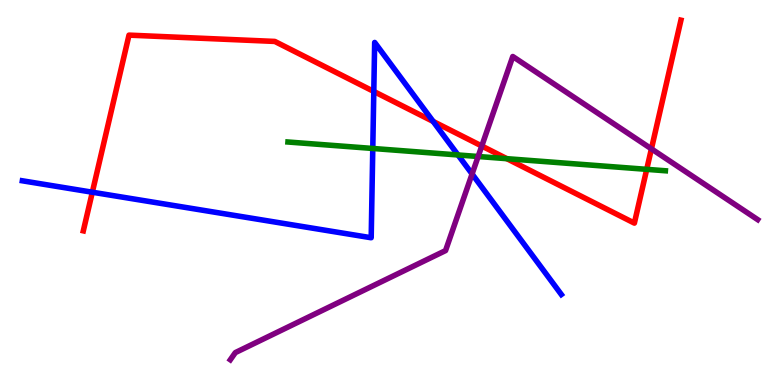[{'lines': ['blue', 'red'], 'intersections': [{'x': 1.19, 'y': 5.01}, {'x': 4.82, 'y': 7.62}, {'x': 5.59, 'y': 6.85}]}, {'lines': ['green', 'red'], 'intersections': [{'x': 6.54, 'y': 5.88}, {'x': 8.34, 'y': 5.6}]}, {'lines': ['purple', 'red'], 'intersections': [{'x': 6.22, 'y': 6.21}, {'x': 8.41, 'y': 6.13}]}, {'lines': ['blue', 'green'], 'intersections': [{'x': 4.81, 'y': 6.14}, {'x': 5.91, 'y': 5.98}]}, {'lines': ['blue', 'purple'], 'intersections': [{'x': 6.09, 'y': 5.48}]}, {'lines': ['green', 'purple'], 'intersections': [{'x': 6.17, 'y': 5.94}]}]